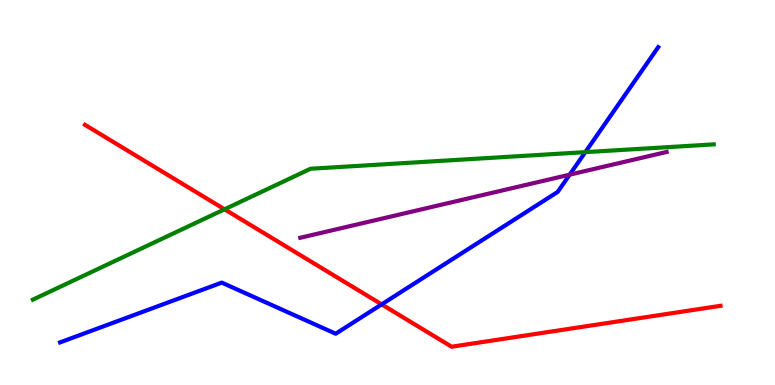[{'lines': ['blue', 'red'], 'intersections': [{'x': 4.92, 'y': 2.09}]}, {'lines': ['green', 'red'], 'intersections': [{'x': 2.9, 'y': 4.56}]}, {'lines': ['purple', 'red'], 'intersections': []}, {'lines': ['blue', 'green'], 'intersections': [{'x': 7.55, 'y': 6.05}]}, {'lines': ['blue', 'purple'], 'intersections': [{'x': 7.35, 'y': 5.46}]}, {'lines': ['green', 'purple'], 'intersections': []}]